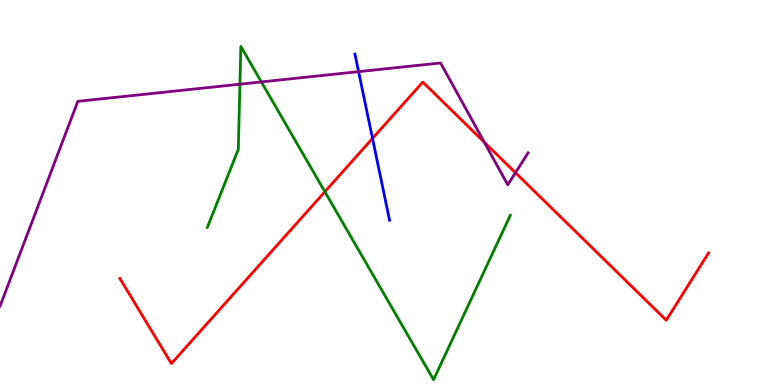[{'lines': ['blue', 'red'], 'intersections': [{'x': 4.81, 'y': 6.41}]}, {'lines': ['green', 'red'], 'intersections': [{'x': 4.19, 'y': 5.02}]}, {'lines': ['purple', 'red'], 'intersections': [{'x': 6.25, 'y': 6.31}, {'x': 6.65, 'y': 5.51}]}, {'lines': ['blue', 'green'], 'intersections': []}, {'lines': ['blue', 'purple'], 'intersections': [{'x': 4.63, 'y': 8.14}]}, {'lines': ['green', 'purple'], 'intersections': [{'x': 3.1, 'y': 7.81}, {'x': 3.37, 'y': 7.87}]}]